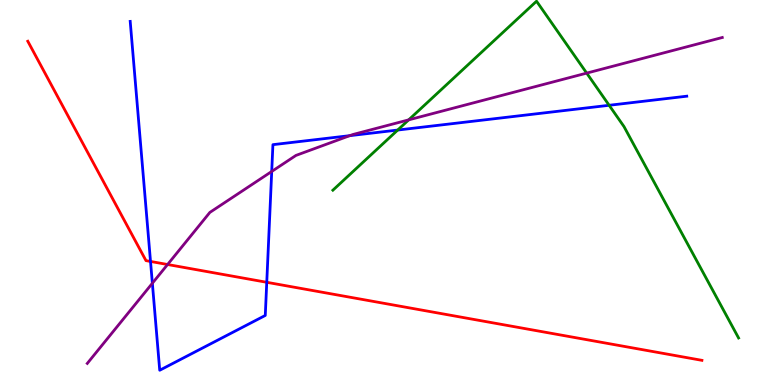[{'lines': ['blue', 'red'], 'intersections': [{'x': 1.94, 'y': 3.21}, {'x': 3.44, 'y': 2.67}]}, {'lines': ['green', 'red'], 'intersections': []}, {'lines': ['purple', 'red'], 'intersections': [{'x': 2.16, 'y': 3.13}]}, {'lines': ['blue', 'green'], 'intersections': [{'x': 5.13, 'y': 6.62}, {'x': 7.86, 'y': 7.27}]}, {'lines': ['blue', 'purple'], 'intersections': [{'x': 1.97, 'y': 2.64}, {'x': 3.51, 'y': 5.55}, {'x': 4.51, 'y': 6.48}]}, {'lines': ['green', 'purple'], 'intersections': [{'x': 5.27, 'y': 6.89}, {'x': 7.57, 'y': 8.1}]}]